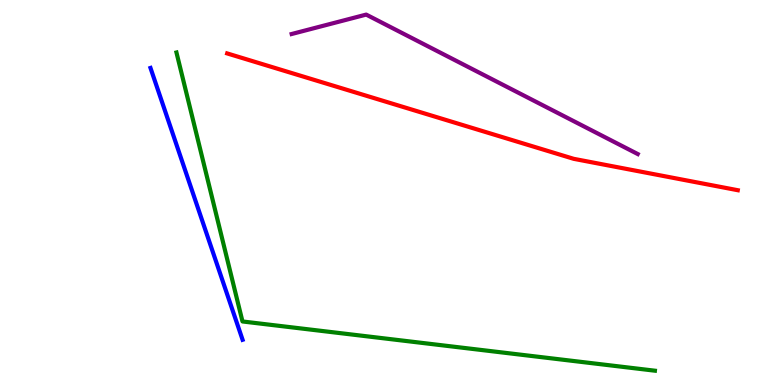[{'lines': ['blue', 'red'], 'intersections': []}, {'lines': ['green', 'red'], 'intersections': []}, {'lines': ['purple', 'red'], 'intersections': []}, {'lines': ['blue', 'green'], 'intersections': []}, {'lines': ['blue', 'purple'], 'intersections': []}, {'lines': ['green', 'purple'], 'intersections': []}]